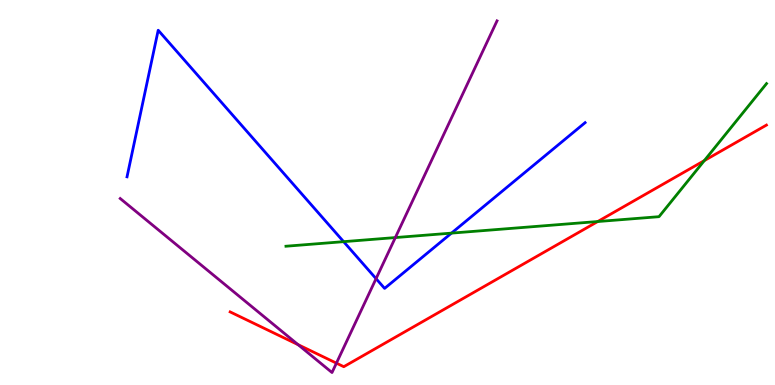[{'lines': ['blue', 'red'], 'intersections': []}, {'lines': ['green', 'red'], 'intersections': [{'x': 7.71, 'y': 4.25}, {'x': 9.09, 'y': 5.83}]}, {'lines': ['purple', 'red'], 'intersections': [{'x': 3.85, 'y': 1.05}, {'x': 4.34, 'y': 0.568}]}, {'lines': ['blue', 'green'], 'intersections': [{'x': 4.43, 'y': 3.72}, {'x': 5.83, 'y': 3.94}]}, {'lines': ['blue', 'purple'], 'intersections': [{'x': 4.85, 'y': 2.76}]}, {'lines': ['green', 'purple'], 'intersections': [{'x': 5.1, 'y': 3.83}]}]